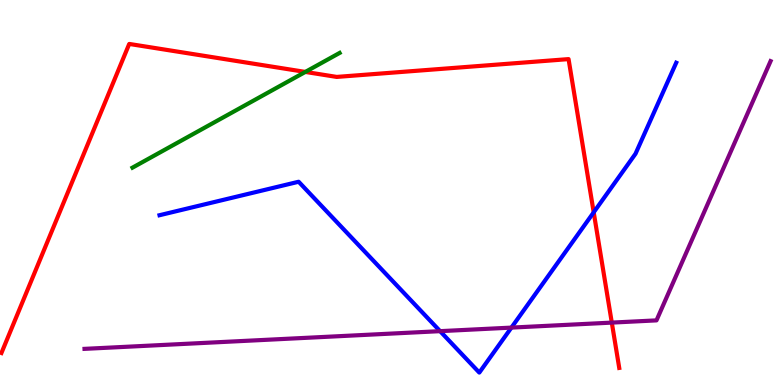[{'lines': ['blue', 'red'], 'intersections': [{'x': 7.66, 'y': 4.49}]}, {'lines': ['green', 'red'], 'intersections': [{'x': 3.94, 'y': 8.13}]}, {'lines': ['purple', 'red'], 'intersections': [{'x': 7.89, 'y': 1.62}]}, {'lines': ['blue', 'green'], 'intersections': []}, {'lines': ['blue', 'purple'], 'intersections': [{'x': 5.68, 'y': 1.4}, {'x': 6.6, 'y': 1.49}]}, {'lines': ['green', 'purple'], 'intersections': []}]